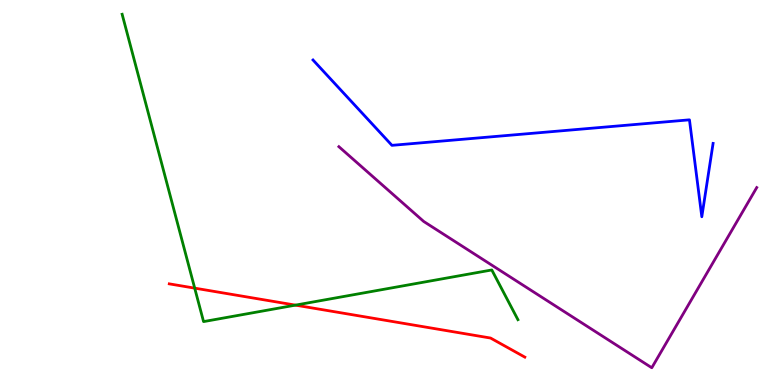[{'lines': ['blue', 'red'], 'intersections': []}, {'lines': ['green', 'red'], 'intersections': [{'x': 2.51, 'y': 2.52}, {'x': 3.81, 'y': 2.07}]}, {'lines': ['purple', 'red'], 'intersections': []}, {'lines': ['blue', 'green'], 'intersections': []}, {'lines': ['blue', 'purple'], 'intersections': []}, {'lines': ['green', 'purple'], 'intersections': []}]